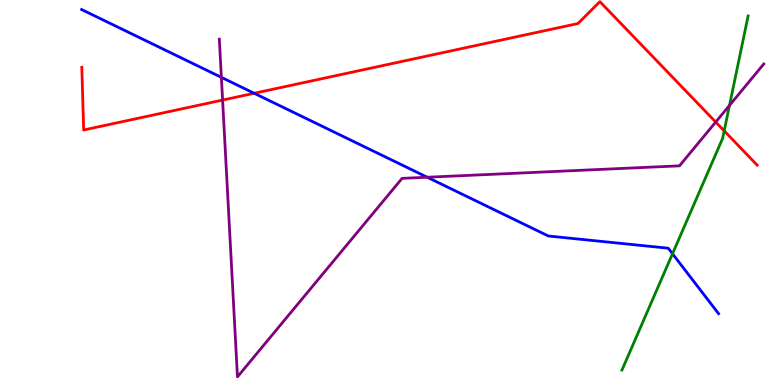[{'lines': ['blue', 'red'], 'intersections': [{'x': 3.28, 'y': 7.58}]}, {'lines': ['green', 'red'], 'intersections': [{'x': 9.34, 'y': 6.6}]}, {'lines': ['purple', 'red'], 'intersections': [{'x': 2.87, 'y': 7.4}, {'x': 9.23, 'y': 6.83}]}, {'lines': ['blue', 'green'], 'intersections': [{'x': 8.68, 'y': 3.41}]}, {'lines': ['blue', 'purple'], 'intersections': [{'x': 2.86, 'y': 7.99}, {'x': 5.51, 'y': 5.4}]}, {'lines': ['green', 'purple'], 'intersections': [{'x': 9.41, 'y': 7.26}]}]